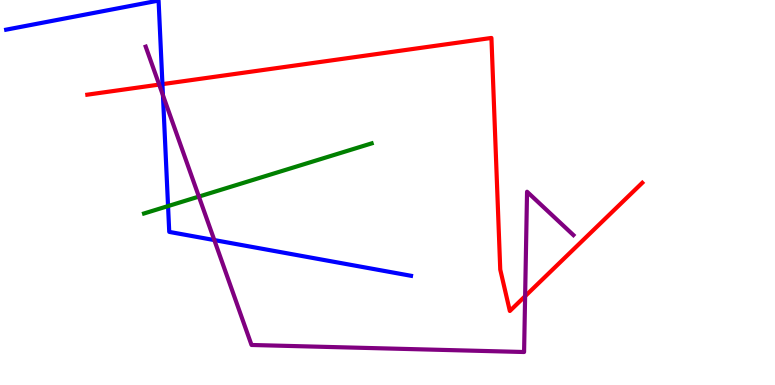[{'lines': ['blue', 'red'], 'intersections': [{'x': 2.1, 'y': 7.81}]}, {'lines': ['green', 'red'], 'intersections': []}, {'lines': ['purple', 'red'], 'intersections': [{'x': 2.05, 'y': 7.8}, {'x': 6.78, 'y': 2.31}]}, {'lines': ['blue', 'green'], 'intersections': [{'x': 2.17, 'y': 4.65}]}, {'lines': ['blue', 'purple'], 'intersections': [{'x': 2.1, 'y': 7.53}, {'x': 2.77, 'y': 3.76}]}, {'lines': ['green', 'purple'], 'intersections': [{'x': 2.57, 'y': 4.89}]}]